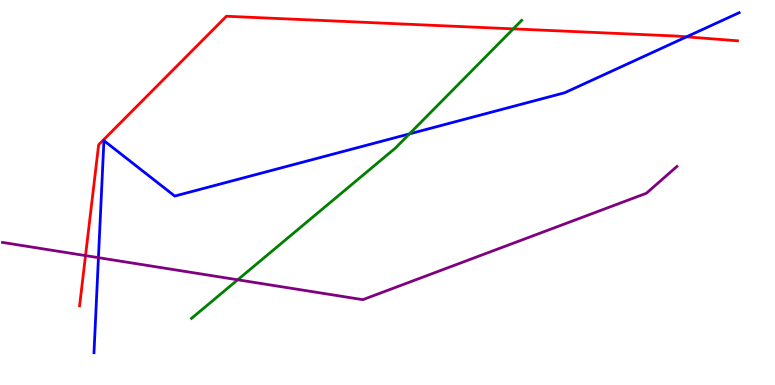[{'lines': ['blue', 'red'], 'intersections': [{'x': 8.86, 'y': 9.04}]}, {'lines': ['green', 'red'], 'intersections': [{'x': 6.62, 'y': 9.25}]}, {'lines': ['purple', 'red'], 'intersections': [{'x': 1.1, 'y': 3.36}]}, {'lines': ['blue', 'green'], 'intersections': [{'x': 5.28, 'y': 6.52}]}, {'lines': ['blue', 'purple'], 'intersections': [{'x': 1.27, 'y': 3.31}]}, {'lines': ['green', 'purple'], 'intersections': [{'x': 3.07, 'y': 2.73}]}]